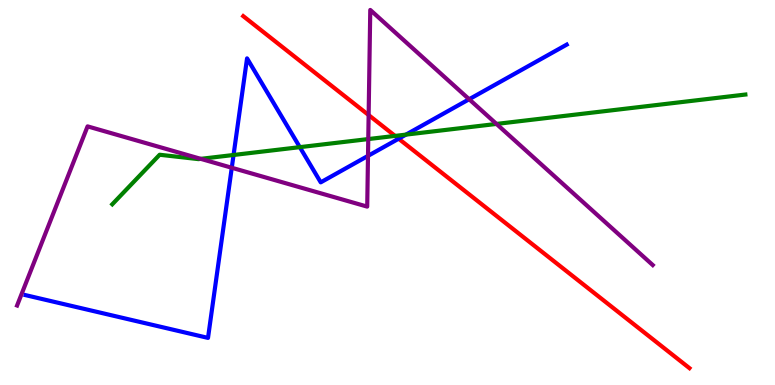[{'lines': ['blue', 'red'], 'intersections': [{'x': 5.14, 'y': 6.4}]}, {'lines': ['green', 'red'], 'intersections': [{'x': 5.1, 'y': 6.47}]}, {'lines': ['purple', 'red'], 'intersections': [{'x': 4.76, 'y': 7.01}]}, {'lines': ['blue', 'green'], 'intersections': [{'x': 3.01, 'y': 5.97}, {'x': 3.87, 'y': 6.18}, {'x': 5.24, 'y': 6.5}]}, {'lines': ['blue', 'purple'], 'intersections': [{'x': 2.99, 'y': 5.64}, {'x': 4.75, 'y': 5.95}, {'x': 6.05, 'y': 7.42}]}, {'lines': ['green', 'purple'], 'intersections': [{'x': 2.59, 'y': 5.87}, {'x': 4.75, 'y': 6.39}, {'x': 6.41, 'y': 6.78}]}]